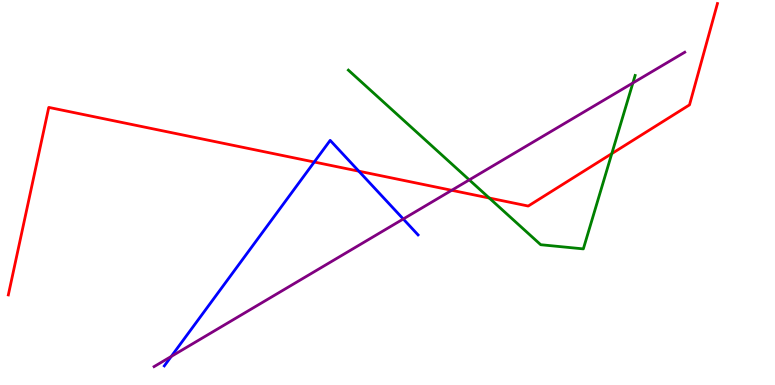[{'lines': ['blue', 'red'], 'intersections': [{'x': 4.05, 'y': 5.79}, {'x': 4.63, 'y': 5.55}]}, {'lines': ['green', 'red'], 'intersections': [{'x': 6.31, 'y': 4.86}, {'x': 7.89, 'y': 6.01}]}, {'lines': ['purple', 'red'], 'intersections': [{'x': 5.83, 'y': 5.06}]}, {'lines': ['blue', 'green'], 'intersections': []}, {'lines': ['blue', 'purple'], 'intersections': [{'x': 2.21, 'y': 0.742}, {'x': 5.2, 'y': 4.31}]}, {'lines': ['green', 'purple'], 'intersections': [{'x': 6.06, 'y': 5.33}, {'x': 8.17, 'y': 7.85}]}]